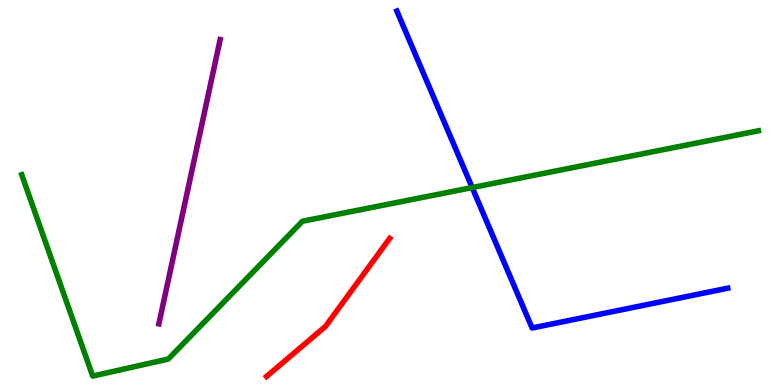[{'lines': ['blue', 'red'], 'intersections': []}, {'lines': ['green', 'red'], 'intersections': []}, {'lines': ['purple', 'red'], 'intersections': []}, {'lines': ['blue', 'green'], 'intersections': [{'x': 6.09, 'y': 5.13}]}, {'lines': ['blue', 'purple'], 'intersections': []}, {'lines': ['green', 'purple'], 'intersections': []}]